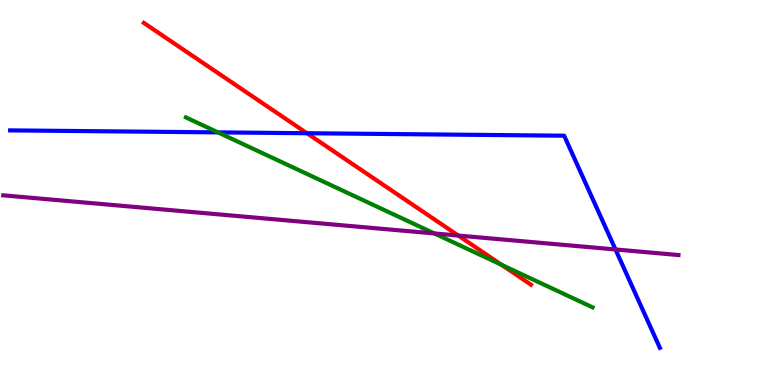[{'lines': ['blue', 'red'], 'intersections': [{'x': 3.96, 'y': 6.54}]}, {'lines': ['green', 'red'], 'intersections': [{'x': 6.47, 'y': 3.12}]}, {'lines': ['purple', 'red'], 'intersections': [{'x': 5.91, 'y': 3.88}]}, {'lines': ['blue', 'green'], 'intersections': [{'x': 2.81, 'y': 6.56}]}, {'lines': ['blue', 'purple'], 'intersections': [{'x': 7.94, 'y': 3.52}]}, {'lines': ['green', 'purple'], 'intersections': [{'x': 5.6, 'y': 3.94}]}]